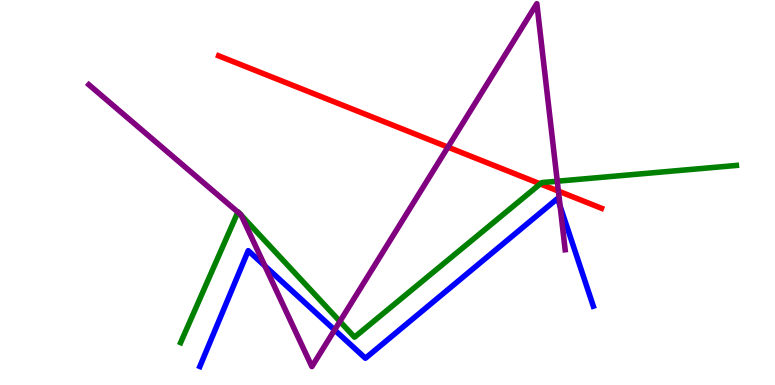[{'lines': ['blue', 'red'], 'intersections': []}, {'lines': ['green', 'red'], 'intersections': [{'x': 6.97, 'y': 5.22}]}, {'lines': ['purple', 'red'], 'intersections': [{'x': 5.78, 'y': 6.18}, {'x': 7.21, 'y': 5.04}]}, {'lines': ['blue', 'green'], 'intersections': []}, {'lines': ['blue', 'purple'], 'intersections': [{'x': 3.42, 'y': 3.09}, {'x': 4.32, 'y': 1.43}, {'x': 7.23, 'y': 4.64}]}, {'lines': ['green', 'purple'], 'intersections': [{'x': 3.07, 'y': 4.49}, {'x': 3.1, 'y': 4.44}, {'x': 3.11, 'y': 4.41}, {'x': 4.39, 'y': 1.65}, {'x': 7.19, 'y': 5.29}]}]